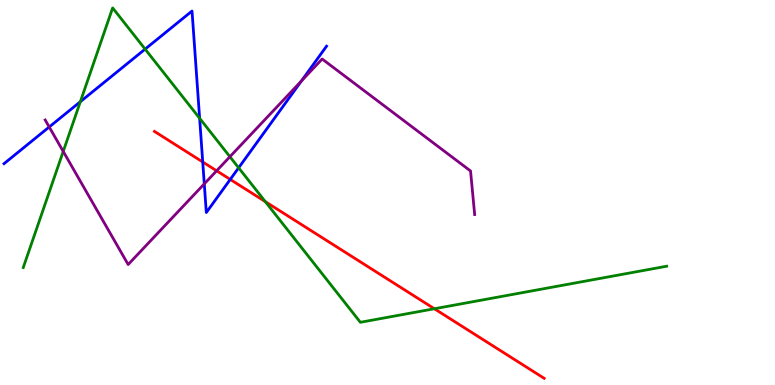[{'lines': ['blue', 'red'], 'intersections': [{'x': 2.62, 'y': 5.79}, {'x': 2.97, 'y': 5.34}]}, {'lines': ['green', 'red'], 'intersections': [{'x': 3.42, 'y': 4.76}, {'x': 5.6, 'y': 1.98}]}, {'lines': ['purple', 'red'], 'intersections': [{'x': 2.8, 'y': 5.56}]}, {'lines': ['blue', 'green'], 'intersections': [{'x': 1.04, 'y': 7.36}, {'x': 1.87, 'y': 8.72}, {'x': 2.58, 'y': 6.93}, {'x': 3.08, 'y': 5.64}]}, {'lines': ['blue', 'purple'], 'intersections': [{'x': 0.635, 'y': 6.7}, {'x': 2.64, 'y': 5.22}, {'x': 3.89, 'y': 7.9}]}, {'lines': ['green', 'purple'], 'intersections': [{'x': 0.816, 'y': 6.07}, {'x': 2.97, 'y': 5.93}]}]